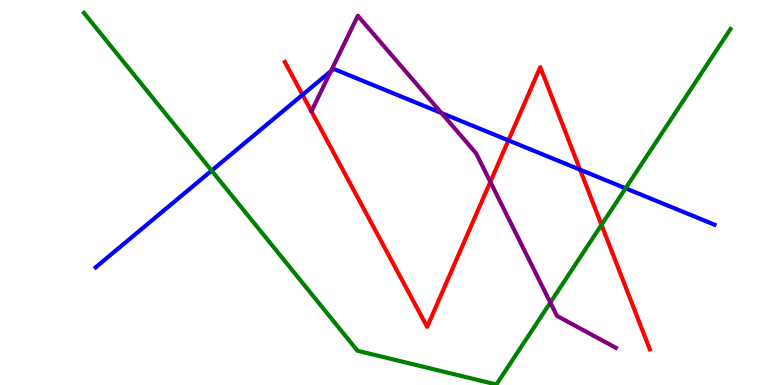[{'lines': ['blue', 'red'], 'intersections': [{'x': 3.9, 'y': 7.54}, {'x': 6.56, 'y': 6.35}, {'x': 7.49, 'y': 5.59}]}, {'lines': ['green', 'red'], 'intersections': [{'x': 7.76, 'y': 4.16}]}, {'lines': ['purple', 'red'], 'intersections': [{'x': 6.33, 'y': 5.28}]}, {'lines': ['blue', 'green'], 'intersections': [{'x': 2.73, 'y': 5.57}, {'x': 8.07, 'y': 5.11}]}, {'lines': ['blue', 'purple'], 'intersections': [{'x': 4.27, 'y': 8.15}, {'x': 5.7, 'y': 7.07}]}, {'lines': ['green', 'purple'], 'intersections': [{'x': 7.1, 'y': 2.14}]}]